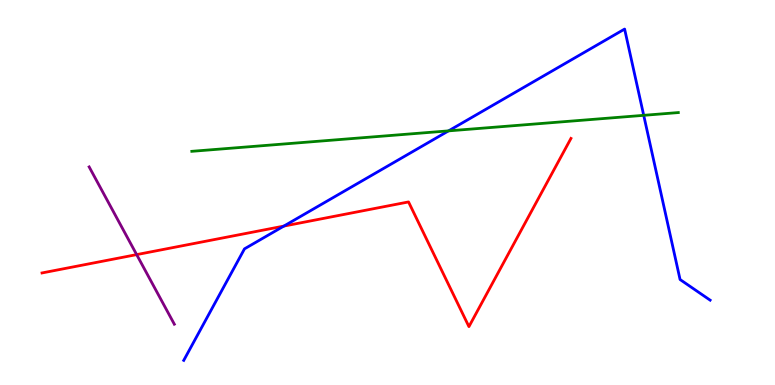[{'lines': ['blue', 'red'], 'intersections': [{'x': 3.66, 'y': 4.13}]}, {'lines': ['green', 'red'], 'intersections': []}, {'lines': ['purple', 'red'], 'intersections': [{'x': 1.76, 'y': 3.39}]}, {'lines': ['blue', 'green'], 'intersections': [{'x': 5.79, 'y': 6.6}, {'x': 8.31, 'y': 7.0}]}, {'lines': ['blue', 'purple'], 'intersections': []}, {'lines': ['green', 'purple'], 'intersections': []}]